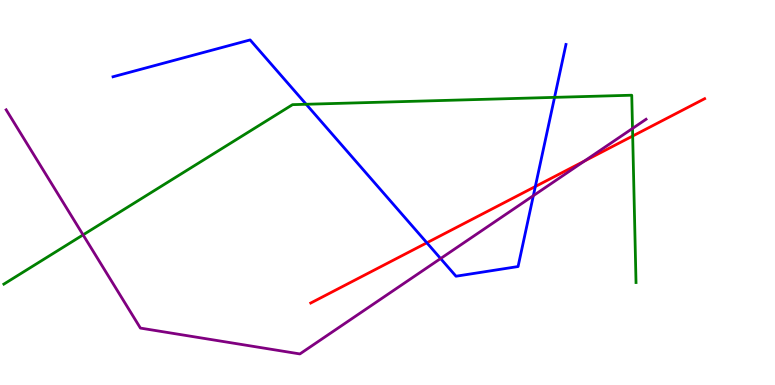[{'lines': ['blue', 'red'], 'intersections': [{'x': 5.51, 'y': 3.69}, {'x': 6.91, 'y': 5.16}]}, {'lines': ['green', 'red'], 'intersections': [{'x': 8.16, 'y': 6.47}]}, {'lines': ['purple', 'red'], 'intersections': [{'x': 7.54, 'y': 5.82}]}, {'lines': ['blue', 'green'], 'intersections': [{'x': 3.95, 'y': 7.29}, {'x': 7.16, 'y': 7.47}]}, {'lines': ['blue', 'purple'], 'intersections': [{'x': 5.69, 'y': 3.28}, {'x': 6.88, 'y': 4.92}]}, {'lines': ['green', 'purple'], 'intersections': [{'x': 1.07, 'y': 3.9}, {'x': 8.16, 'y': 6.66}]}]